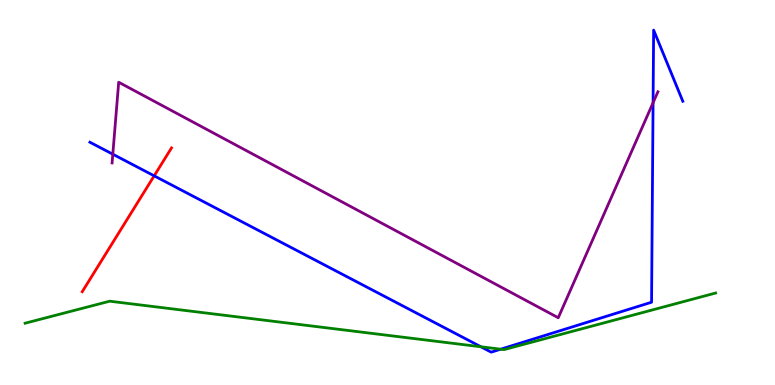[{'lines': ['blue', 'red'], 'intersections': [{'x': 1.99, 'y': 5.43}]}, {'lines': ['green', 'red'], 'intersections': []}, {'lines': ['purple', 'red'], 'intersections': []}, {'lines': ['blue', 'green'], 'intersections': [{'x': 6.21, 'y': 0.993}, {'x': 6.46, 'y': 0.93}]}, {'lines': ['blue', 'purple'], 'intersections': [{'x': 1.46, 'y': 5.99}, {'x': 8.43, 'y': 7.33}]}, {'lines': ['green', 'purple'], 'intersections': []}]